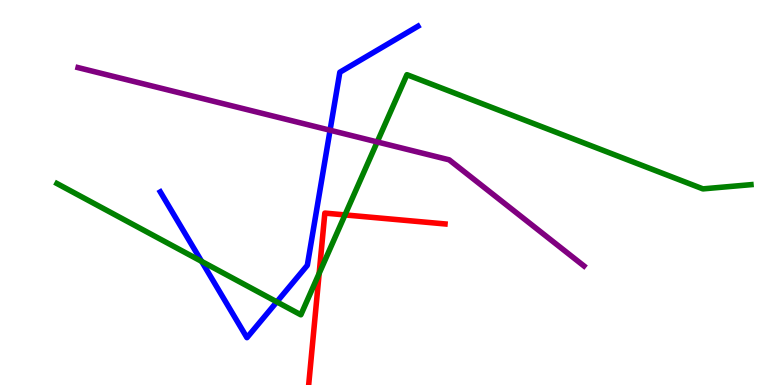[{'lines': ['blue', 'red'], 'intersections': []}, {'lines': ['green', 'red'], 'intersections': [{'x': 4.12, 'y': 2.9}, {'x': 4.45, 'y': 4.42}]}, {'lines': ['purple', 'red'], 'intersections': []}, {'lines': ['blue', 'green'], 'intersections': [{'x': 2.6, 'y': 3.21}, {'x': 3.57, 'y': 2.16}]}, {'lines': ['blue', 'purple'], 'intersections': [{'x': 4.26, 'y': 6.62}]}, {'lines': ['green', 'purple'], 'intersections': [{'x': 4.87, 'y': 6.31}]}]